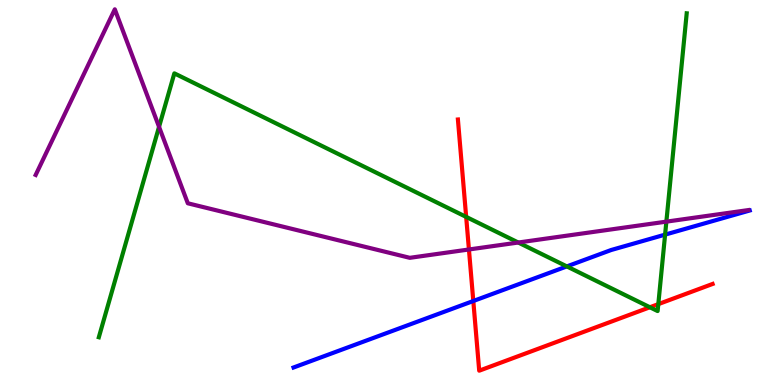[{'lines': ['blue', 'red'], 'intersections': [{'x': 6.11, 'y': 2.18}]}, {'lines': ['green', 'red'], 'intersections': [{'x': 6.02, 'y': 4.37}, {'x': 8.39, 'y': 2.02}, {'x': 8.49, 'y': 2.1}]}, {'lines': ['purple', 'red'], 'intersections': [{'x': 6.05, 'y': 3.52}]}, {'lines': ['blue', 'green'], 'intersections': [{'x': 7.31, 'y': 3.08}, {'x': 8.58, 'y': 3.91}]}, {'lines': ['blue', 'purple'], 'intersections': []}, {'lines': ['green', 'purple'], 'intersections': [{'x': 2.05, 'y': 6.71}, {'x': 6.69, 'y': 3.7}, {'x': 8.6, 'y': 4.24}]}]